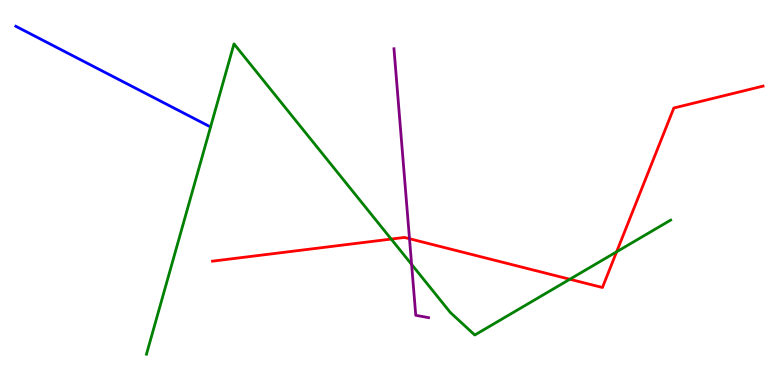[{'lines': ['blue', 'red'], 'intersections': []}, {'lines': ['green', 'red'], 'intersections': [{'x': 5.05, 'y': 3.79}, {'x': 7.35, 'y': 2.75}, {'x': 7.96, 'y': 3.46}]}, {'lines': ['purple', 'red'], 'intersections': [{'x': 5.28, 'y': 3.8}]}, {'lines': ['blue', 'green'], 'intersections': []}, {'lines': ['blue', 'purple'], 'intersections': []}, {'lines': ['green', 'purple'], 'intersections': [{'x': 5.31, 'y': 3.13}]}]